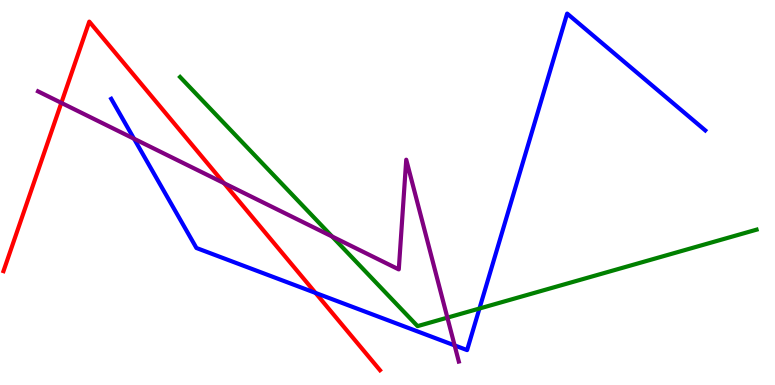[{'lines': ['blue', 'red'], 'intersections': [{'x': 4.07, 'y': 2.39}]}, {'lines': ['green', 'red'], 'intersections': []}, {'lines': ['purple', 'red'], 'intersections': [{'x': 0.792, 'y': 7.33}, {'x': 2.89, 'y': 5.24}]}, {'lines': ['blue', 'green'], 'intersections': [{'x': 6.19, 'y': 1.99}]}, {'lines': ['blue', 'purple'], 'intersections': [{'x': 1.73, 'y': 6.4}, {'x': 5.87, 'y': 1.03}]}, {'lines': ['green', 'purple'], 'intersections': [{'x': 4.29, 'y': 3.86}, {'x': 5.77, 'y': 1.75}]}]